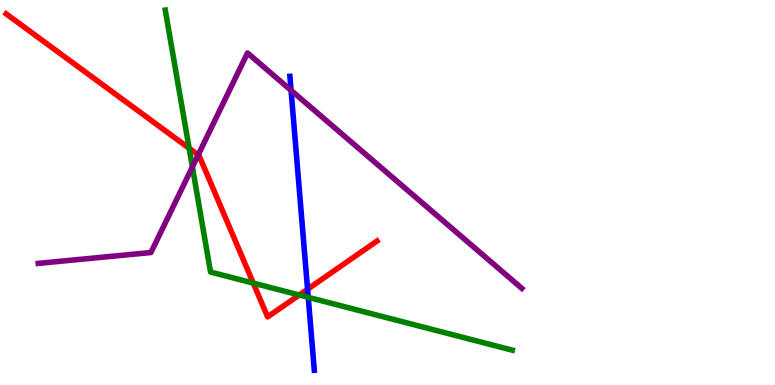[{'lines': ['blue', 'red'], 'intersections': [{'x': 3.97, 'y': 2.49}]}, {'lines': ['green', 'red'], 'intersections': [{'x': 2.44, 'y': 6.15}, {'x': 3.27, 'y': 2.65}, {'x': 3.86, 'y': 2.34}]}, {'lines': ['purple', 'red'], 'intersections': [{'x': 2.56, 'y': 5.98}]}, {'lines': ['blue', 'green'], 'intersections': [{'x': 3.98, 'y': 2.28}]}, {'lines': ['blue', 'purple'], 'intersections': [{'x': 3.76, 'y': 7.65}]}, {'lines': ['green', 'purple'], 'intersections': [{'x': 2.48, 'y': 5.66}]}]